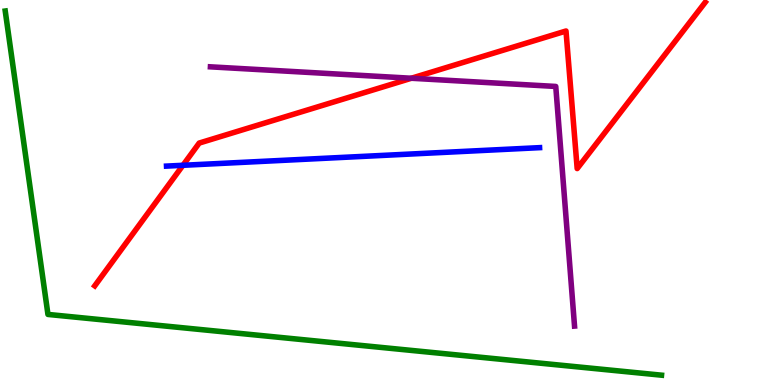[{'lines': ['blue', 'red'], 'intersections': [{'x': 2.36, 'y': 5.71}]}, {'lines': ['green', 'red'], 'intersections': []}, {'lines': ['purple', 'red'], 'intersections': [{'x': 5.31, 'y': 7.97}]}, {'lines': ['blue', 'green'], 'intersections': []}, {'lines': ['blue', 'purple'], 'intersections': []}, {'lines': ['green', 'purple'], 'intersections': []}]